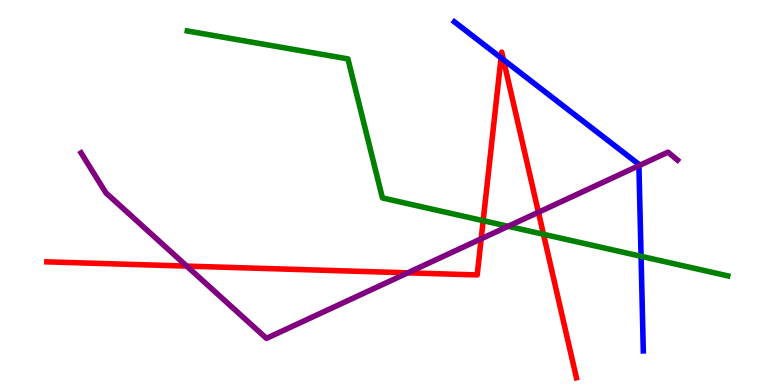[{'lines': ['blue', 'red'], 'intersections': [{'x': 6.47, 'y': 8.5}, {'x': 6.5, 'y': 8.45}]}, {'lines': ['green', 'red'], 'intersections': [{'x': 6.23, 'y': 4.27}, {'x': 7.01, 'y': 3.91}]}, {'lines': ['purple', 'red'], 'intersections': [{'x': 2.41, 'y': 3.09}, {'x': 5.26, 'y': 2.91}, {'x': 6.21, 'y': 3.8}, {'x': 6.95, 'y': 4.49}]}, {'lines': ['blue', 'green'], 'intersections': [{'x': 8.27, 'y': 3.34}]}, {'lines': ['blue', 'purple'], 'intersections': [{'x': 8.24, 'y': 5.7}]}, {'lines': ['green', 'purple'], 'intersections': [{'x': 6.56, 'y': 4.12}]}]